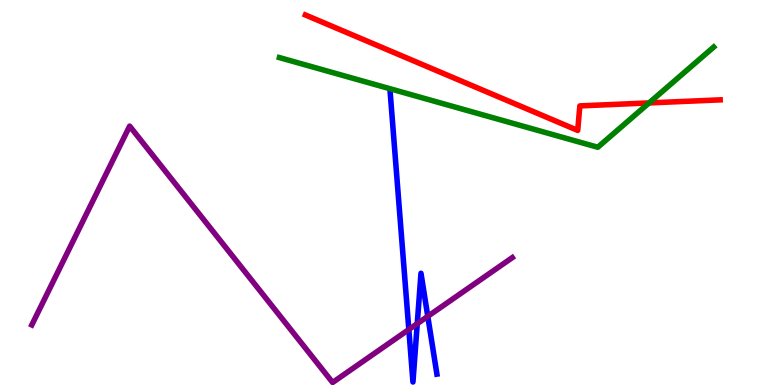[{'lines': ['blue', 'red'], 'intersections': []}, {'lines': ['green', 'red'], 'intersections': [{'x': 8.38, 'y': 7.33}]}, {'lines': ['purple', 'red'], 'intersections': []}, {'lines': ['blue', 'green'], 'intersections': []}, {'lines': ['blue', 'purple'], 'intersections': [{'x': 5.28, 'y': 1.44}, {'x': 5.38, 'y': 1.59}, {'x': 5.52, 'y': 1.78}]}, {'lines': ['green', 'purple'], 'intersections': []}]